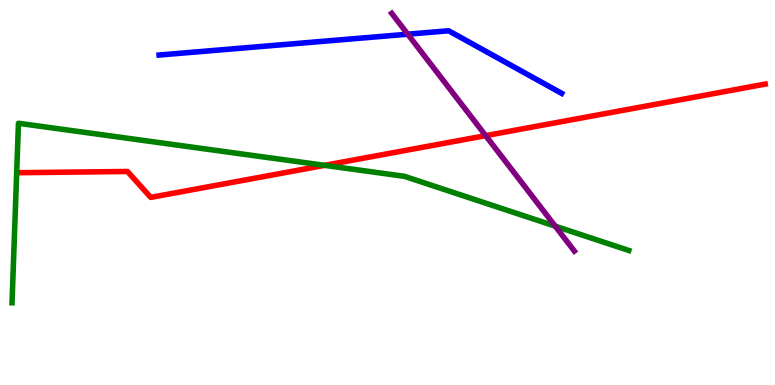[{'lines': ['blue', 'red'], 'intersections': []}, {'lines': ['green', 'red'], 'intersections': [{'x': 4.19, 'y': 5.71}]}, {'lines': ['purple', 'red'], 'intersections': [{'x': 6.27, 'y': 6.48}]}, {'lines': ['blue', 'green'], 'intersections': []}, {'lines': ['blue', 'purple'], 'intersections': [{'x': 5.26, 'y': 9.11}]}, {'lines': ['green', 'purple'], 'intersections': [{'x': 7.16, 'y': 4.13}]}]